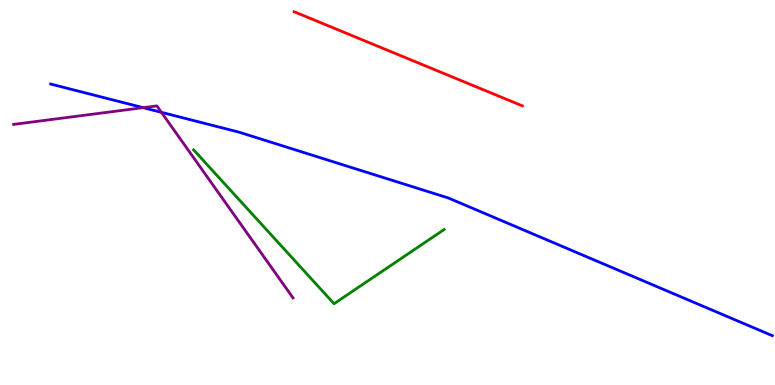[{'lines': ['blue', 'red'], 'intersections': []}, {'lines': ['green', 'red'], 'intersections': []}, {'lines': ['purple', 'red'], 'intersections': []}, {'lines': ['blue', 'green'], 'intersections': []}, {'lines': ['blue', 'purple'], 'intersections': [{'x': 1.85, 'y': 7.2}, {'x': 2.08, 'y': 7.08}]}, {'lines': ['green', 'purple'], 'intersections': []}]